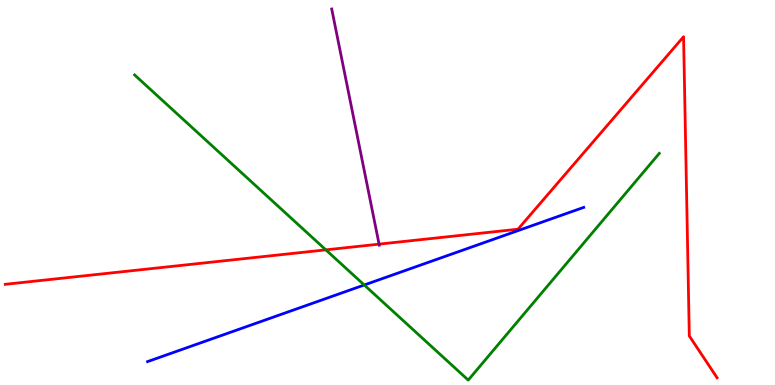[{'lines': ['blue', 'red'], 'intersections': []}, {'lines': ['green', 'red'], 'intersections': [{'x': 4.2, 'y': 3.51}]}, {'lines': ['purple', 'red'], 'intersections': [{'x': 4.89, 'y': 3.66}]}, {'lines': ['blue', 'green'], 'intersections': [{'x': 4.7, 'y': 2.6}]}, {'lines': ['blue', 'purple'], 'intersections': []}, {'lines': ['green', 'purple'], 'intersections': []}]